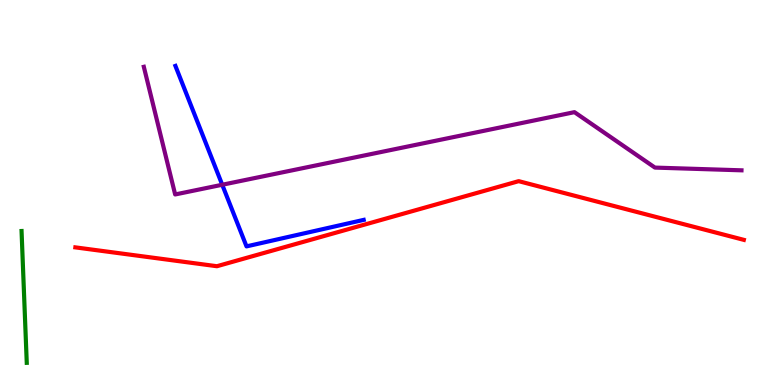[{'lines': ['blue', 'red'], 'intersections': []}, {'lines': ['green', 'red'], 'intersections': []}, {'lines': ['purple', 'red'], 'intersections': []}, {'lines': ['blue', 'green'], 'intersections': []}, {'lines': ['blue', 'purple'], 'intersections': [{'x': 2.87, 'y': 5.2}]}, {'lines': ['green', 'purple'], 'intersections': []}]